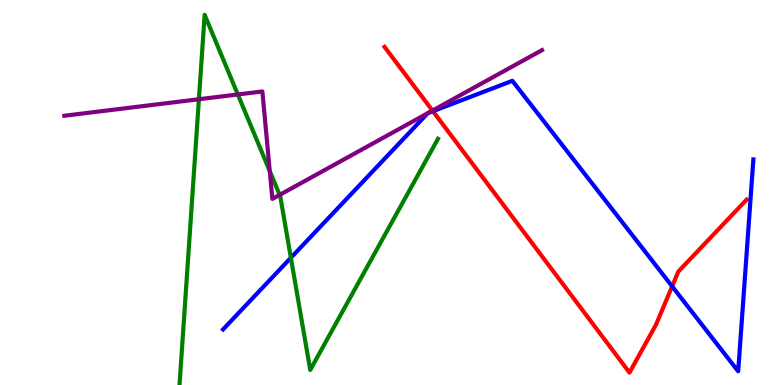[{'lines': ['blue', 'red'], 'intersections': [{'x': 5.59, 'y': 7.11}, {'x': 8.67, 'y': 2.56}]}, {'lines': ['green', 'red'], 'intersections': []}, {'lines': ['purple', 'red'], 'intersections': [{'x': 5.58, 'y': 7.13}]}, {'lines': ['blue', 'green'], 'intersections': [{'x': 3.75, 'y': 3.3}]}, {'lines': ['blue', 'purple'], 'intersections': []}, {'lines': ['green', 'purple'], 'intersections': [{'x': 2.57, 'y': 7.42}, {'x': 3.07, 'y': 7.55}, {'x': 3.48, 'y': 5.55}, {'x': 3.61, 'y': 4.94}]}]